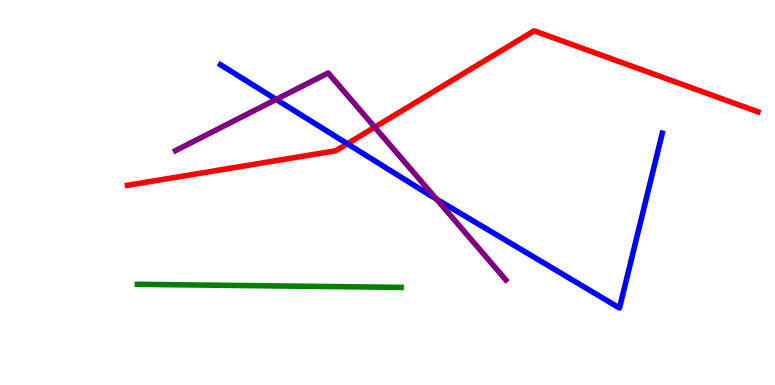[{'lines': ['blue', 'red'], 'intersections': [{'x': 4.48, 'y': 6.27}]}, {'lines': ['green', 'red'], 'intersections': []}, {'lines': ['purple', 'red'], 'intersections': [{'x': 4.84, 'y': 6.7}]}, {'lines': ['blue', 'green'], 'intersections': []}, {'lines': ['blue', 'purple'], 'intersections': [{'x': 3.56, 'y': 7.42}, {'x': 5.63, 'y': 4.83}]}, {'lines': ['green', 'purple'], 'intersections': []}]